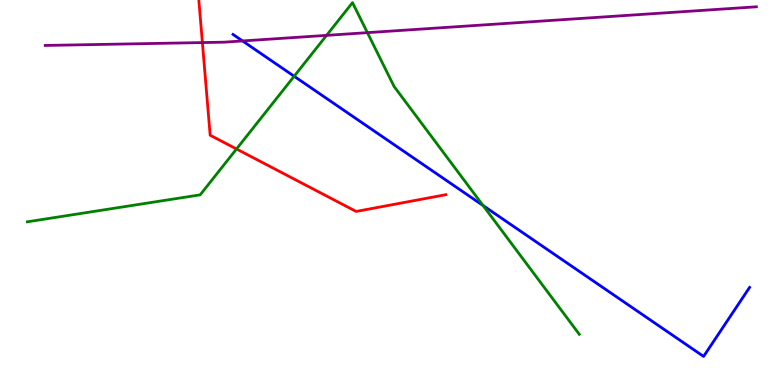[{'lines': ['blue', 'red'], 'intersections': []}, {'lines': ['green', 'red'], 'intersections': [{'x': 3.05, 'y': 6.13}]}, {'lines': ['purple', 'red'], 'intersections': [{'x': 2.61, 'y': 8.89}]}, {'lines': ['blue', 'green'], 'intersections': [{'x': 3.8, 'y': 8.02}, {'x': 6.23, 'y': 4.66}]}, {'lines': ['blue', 'purple'], 'intersections': [{'x': 3.13, 'y': 8.94}]}, {'lines': ['green', 'purple'], 'intersections': [{'x': 4.21, 'y': 9.08}, {'x': 4.74, 'y': 9.15}]}]